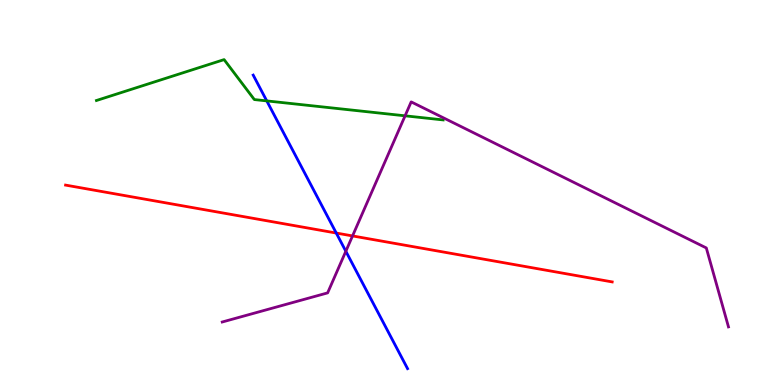[{'lines': ['blue', 'red'], 'intersections': [{'x': 4.34, 'y': 3.95}]}, {'lines': ['green', 'red'], 'intersections': []}, {'lines': ['purple', 'red'], 'intersections': [{'x': 4.55, 'y': 3.87}]}, {'lines': ['blue', 'green'], 'intersections': [{'x': 3.44, 'y': 7.38}]}, {'lines': ['blue', 'purple'], 'intersections': [{'x': 4.46, 'y': 3.47}]}, {'lines': ['green', 'purple'], 'intersections': [{'x': 5.23, 'y': 6.99}]}]